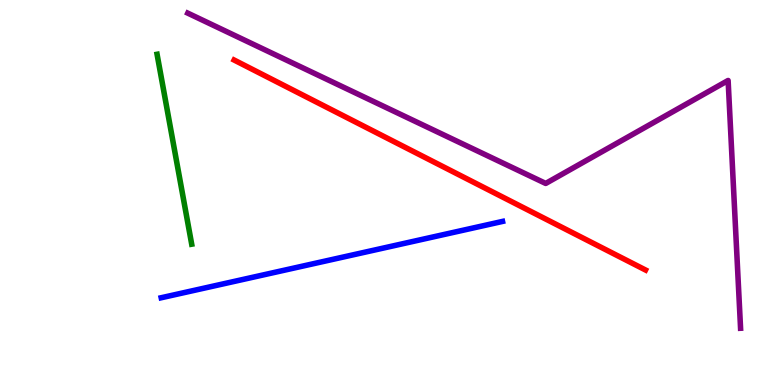[{'lines': ['blue', 'red'], 'intersections': []}, {'lines': ['green', 'red'], 'intersections': []}, {'lines': ['purple', 'red'], 'intersections': []}, {'lines': ['blue', 'green'], 'intersections': []}, {'lines': ['blue', 'purple'], 'intersections': []}, {'lines': ['green', 'purple'], 'intersections': []}]